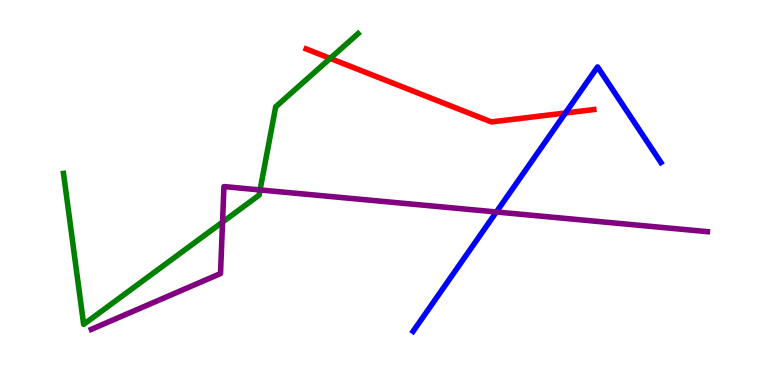[{'lines': ['blue', 'red'], 'intersections': [{'x': 7.3, 'y': 7.06}]}, {'lines': ['green', 'red'], 'intersections': [{'x': 4.26, 'y': 8.48}]}, {'lines': ['purple', 'red'], 'intersections': []}, {'lines': ['blue', 'green'], 'intersections': []}, {'lines': ['blue', 'purple'], 'intersections': [{'x': 6.4, 'y': 4.49}]}, {'lines': ['green', 'purple'], 'intersections': [{'x': 2.87, 'y': 4.23}, {'x': 3.36, 'y': 5.07}]}]